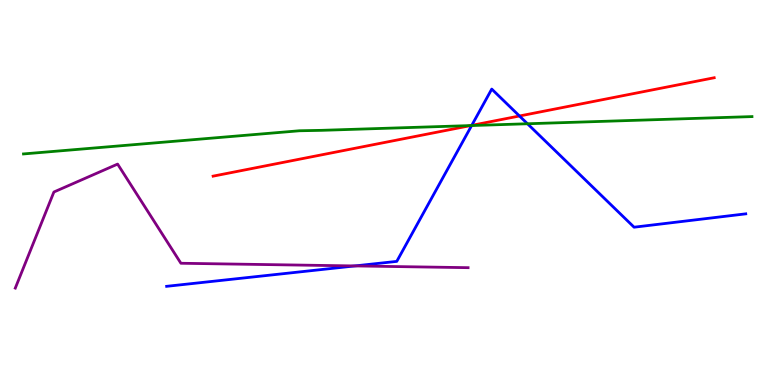[{'lines': ['blue', 'red'], 'intersections': [{'x': 6.09, 'y': 6.74}, {'x': 6.7, 'y': 6.99}]}, {'lines': ['green', 'red'], 'intersections': [{'x': 6.07, 'y': 6.74}]}, {'lines': ['purple', 'red'], 'intersections': []}, {'lines': ['blue', 'green'], 'intersections': [{'x': 6.09, 'y': 6.74}, {'x': 6.81, 'y': 6.79}]}, {'lines': ['blue', 'purple'], 'intersections': [{'x': 4.58, 'y': 3.09}]}, {'lines': ['green', 'purple'], 'intersections': []}]